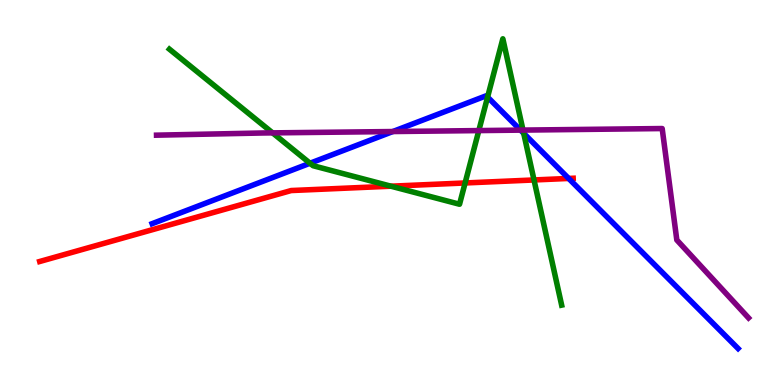[{'lines': ['blue', 'red'], 'intersections': [{'x': 7.34, 'y': 5.36}]}, {'lines': ['green', 'red'], 'intersections': [{'x': 5.04, 'y': 5.16}, {'x': 6.0, 'y': 5.25}, {'x': 6.89, 'y': 5.33}]}, {'lines': ['purple', 'red'], 'intersections': []}, {'lines': ['blue', 'green'], 'intersections': [{'x': 4.0, 'y': 5.76}, {'x': 6.29, 'y': 7.48}, {'x': 6.76, 'y': 6.54}]}, {'lines': ['blue', 'purple'], 'intersections': [{'x': 5.07, 'y': 6.58}, {'x': 6.72, 'y': 6.62}]}, {'lines': ['green', 'purple'], 'intersections': [{'x': 3.52, 'y': 6.55}, {'x': 6.18, 'y': 6.61}, {'x': 6.75, 'y': 6.62}]}]